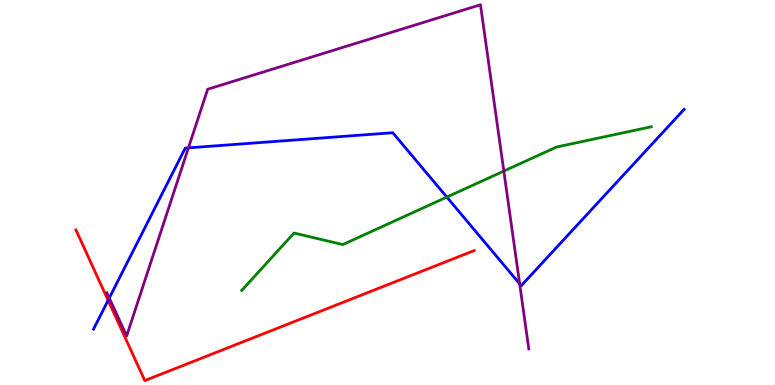[{'lines': ['blue', 'red'], 'intersections': [{'x': 1.4, 'y': 2.2}]}, {'lines': ['green', 'red'], 'intersections': []}, {'lines': ['purple', 'red'], 'intersections': []}, {'lines': ['blue', 'green'], 'intersections': [{'x': 5.77, 'y': 4.88}]}, {'lines': ['blue', 'purple'], 'intersections': [{'x': 1.41, 'y': 2.26}, {'x': 2.43, 'y': 6.16}, {'x': 6.71, 'y': 2.63}]}, {'lines': ['green', 'purple'], 'intersections': [{'x': 6.5, 'y': 5.56}]}]